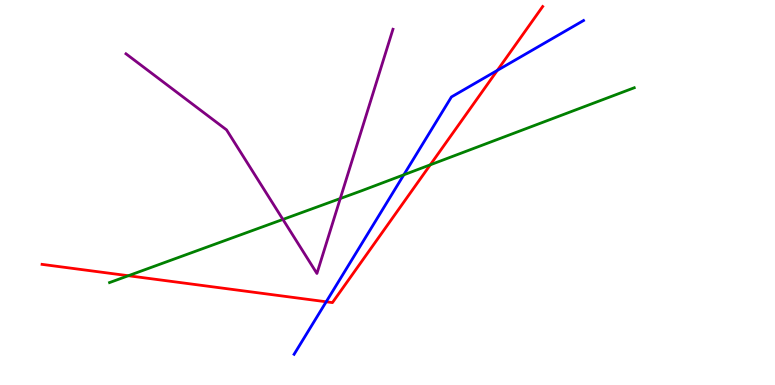[{'lines': ['blue', 'red'], 'intersections': [{'x': 4.21, 'y': 2.16}, {'x': 6.42, 'y': 8.17}]}, {'lines': ['green', 'red'], 'intersections': [{'x': 1.66, 'y': 2.84}, {'x': 5.55, 'y': 5.72}]}, {'lines': ['purple', 'red'], 'intersections': []}, {'lines': ['blue', 'green'], 'intersections': [{'x': 5.21, 'y': 5.46}]}, {'lines': ['blue', 'purple'], 'intersections': []}, {'lines': ['green', 'purple'], 'intersections': [{'x': 3.65, 'y': 4.3}, {'x': 4.39, 'y': 4.84}]}]